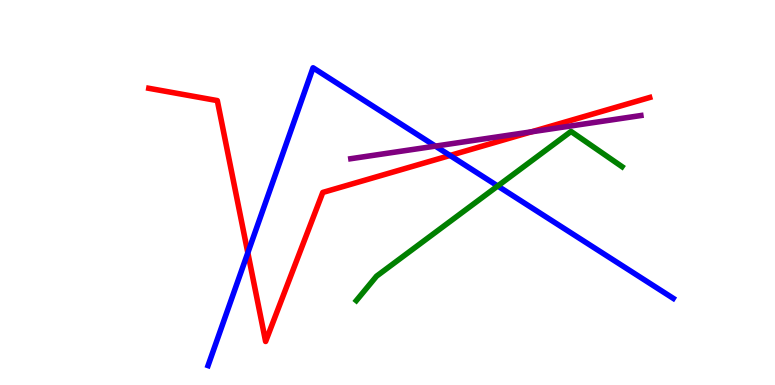[{'lines': ['blue', 'red'], 'intersections': [{'x': 3.2, 'y': 3.43}, {'x': 5.81, 'y': 5.96}]}, {'lines': ['green', 'red'], 'intersections': []}, {'lines': ['purple', 'red'], 'intersections': [{'x': 6.86, 'y': 6.58}]}, {'lines': ['blue', 'green'], 'intersections': [{'x': 6.42, 'y': 5.17}]}, {'lines': ['blue', 'purple'], 'intersections': [{'x': 5.62, 'y': 6.2}]}, {'lines': ['green', 'purple'], 'intersections': []}]